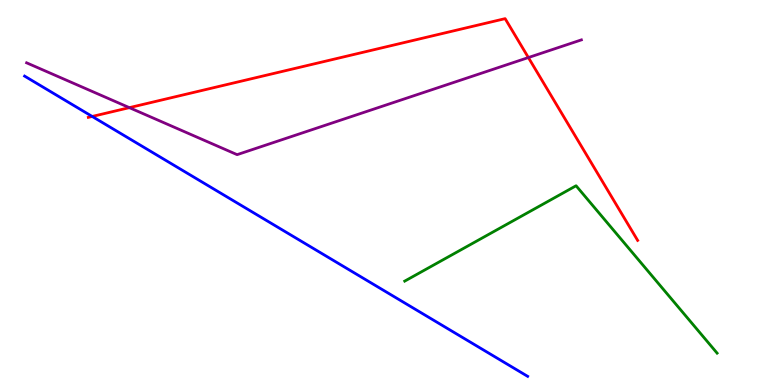[{'lines': ['blue', 'red'], 'intersections': [{'x': 1.19, 'y': 6.98}]}, {'lines': ['green', 'red'], 'intersections': []}, {'lines': ['purple', 'red'], 'intersections': [{'x': 1.67, 'y': 7.2}, {'x': 6.82, 'y': 8.51}]}, {'lines': ['blue', 'green'], 'intersections': []}, {'lines': ['blue', 'purple'], 'intersections': []}, {'lines': ['green', 'purple'], 'intersections': []}]